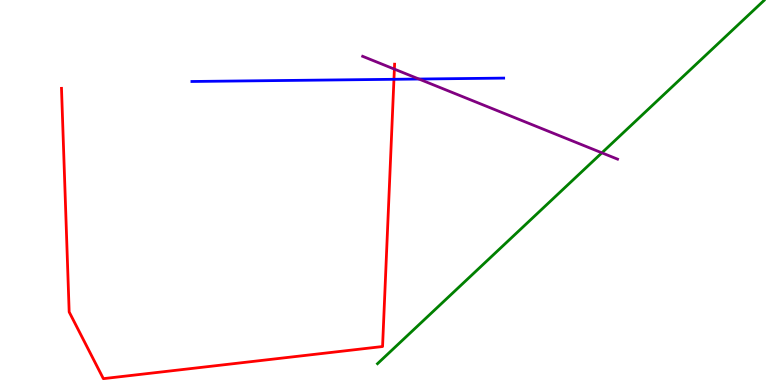[{'lines': ['blue', 'red'], 'intersections': [{'x': 5.08, 'y': 7.94}]}, {'lines': ['green', 'red'], 'intersections': []}, {'lines': ['purple', 'red'], 'intersections': [{'x': 5.09, 'y': 8.2}]}, {'lines': ['blue', 'green'], 'intersections': []}, {'lines': ['blue', 'purple'], 'intersections': [{'x': 5.41, 'y': 7.95}]}, {'lines': ['green', 'purple'], 'intersections': [{'x': 7.77, 'y': 6.03}]}]